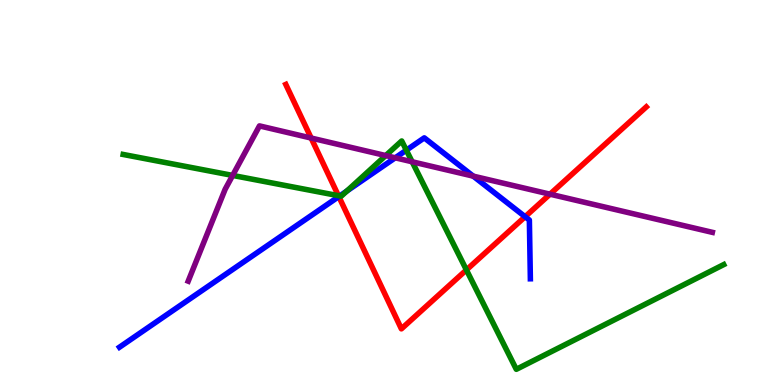[{'lines': ['blue', 'red'], 'intersections': [{'x': 4.37, 'y': 4.89}, {'x': 6.78, 'y': 4.37}]}, {'lines': ['green', 'red'], 'intersections': [{'x': 4.37, 'y': 4.92}, {'x': 6.02, 'y': 2.99}]}, {'lines': ['purple', 'red'], 'intersections': [{'x': 4.01, 'y': 6.41}, {'x': 7.1, 'y': 4.96}]}, {'lines': ['blue', 'green'], 'intersections': [{'x': 4.38, 'y': 4.91}, {'x': 4.48, 'y': 5.04}, {'x': 5.24, 'y': 6.1}]}, {'lines': ['blue', 'purple'], 'intersections': [{'x': 5.1, 'y': 5.9}, {'x': 6.11, 'y': 5.43}]}, {'lines': ['green', 'purple'], 'intersections': [{'x': 3.0, 'y': 5.44}, {'x': 4.98, 'y': 5.96}, {'x': 5.32, 'y': 5.8}]}]